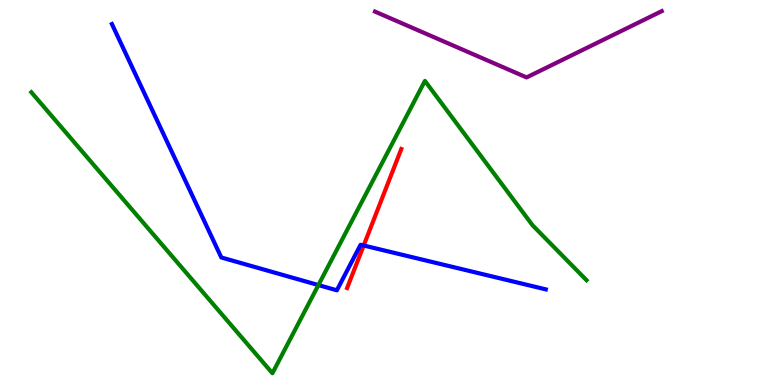[{'lines': ['blue', 'red'], 'intersections': [{'x': 4.69, 'y': 3.62}]}, {'lines': ['green', 'red'], 'intersections': []}, {'lines': ['purple', 'red'], 'intersections': []}, {'lines': ['blue', 'green'], 'intersections': [{'x': 4.11, 'y': 2.6}]}, {'lines': ['blue', 'purple'], 'intersections': []}, {'lines': ['green', 'purple'], 'intersections': []}]